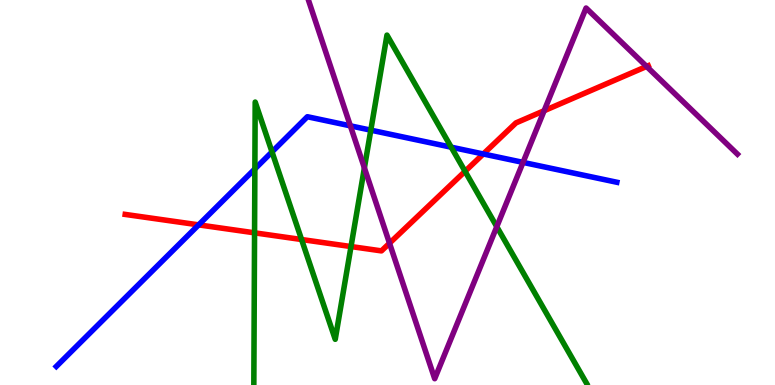[{'lines': ['blue', 'red'], 'intersections': [{'x': 2.56, 'y': 4.16}, {'x': 6.24, 'y': 6.0}]}, {'lines': ['green', 'red'], 'intersections': [{'x': 3.28, 'y': 3.95}, {'x': 3.89, 'y': 3.78}, {'x': 4.53, 'y': 3.6}, {'x': 6.0, 'y': 5.55}]}, {'lines': ['purple', 'red'], 'intersections': [{'x': 5.03, 'y': 3.68}, {'x': 7.02, 'y': 7.12}, {'x': 8.34, 'y': 8.27}]}, {'lines': ['blue', 'green'], 'intersections': [{'x': 3.29, 'y': 5.61}, {'x': 3.51, 'y': 6.05}, {'x': 4.78, 'y': 6.62}, {'x': 5.82, 'y': 6.18}]}, {'lines': ['blue', 'purple'], 'intersections': [{'x': 4.52, 'y': 6.73}, {'x': 6.75, 'y': 5.78}]}, {'lines': ['green', 'purple'], 'intersections': [{'x': 4.7, 'y': 5.64}, {'x': 6.41, 'y': 4.11}]}]